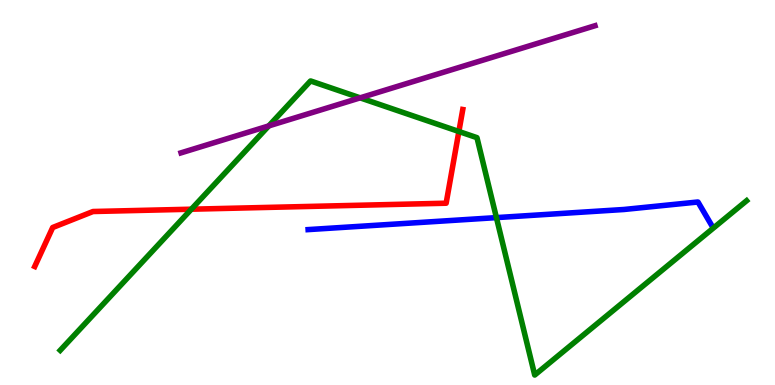[{'lines': ['blue', 'red'], 'intersections': []}, {'lines': ['green', 'red'], 'intersections': [{'x': 2.47, 'y': 4.57}, {'x': 5.92, 'y': 6.58}]}, {'lines': ['purple', 'red'], 'intersections': []}, {'lines': ['blue', 'green'], 'intersections': [{'x': 6.41, 'y': 4.35}]}, {'lines': ['blue', 'purple'], 'intersections': []}, {'lines': ['green', 'purple'], 'intersections': [{'x': 3.47, 'y': 6.73}, {'x': 4.65, 'y': 7.46}]}]